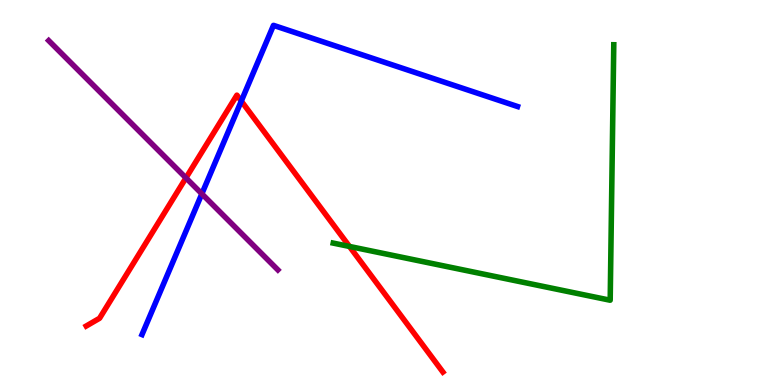[{'lines': ['blue', 'red'], 'intersections': [{'x': 3.11, 'y': 7.37}]}, {'lines': ['green', 'red'], 'intersections': [{'x': 4.51, 'y': 3.6}]}, {'lines': ['purple', 'red'], 'intersections': [{'x': 2.4, 'y': 5.38}]}, {'lines': ['blue', 'green'], 'intersections': []}, {'lines': ['blue', 'purple'], 'intersections': [{'x': 2.6, 'y': 4.97}]}, {'lines': ['green', 'purple'], 'intersections': []}]